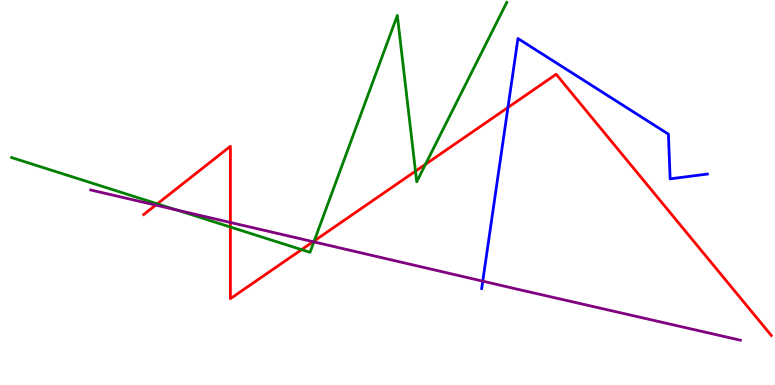[{'lines': ['blue', 'red'], 'intersections': [{'x': 6.55, 'y': 7.21}]}, {'lines': ['green', 'red'], 'intersections': [{'x': 2.03, 'y': 4.71}, {'x': 2.97, 'y': 4.1}, {'x': 3.89, 'y': 3.52}, {'x': 4.05, 'y': 3.74}, {'x': 5.36, 'y': 5.55}, {'x': 5.49, 'y': 5.73}]}, {'lines': ['purple', 'red'], 'intersections': [{'x': 2.01, 'y': 4.67}, {'x': 2.97, 'y': 4.22}, {'x': 4.04, 'y': 3.72}]}, {'lines': ['blue', 'green'], 'intersections': []}, {'lines': ['blue', 'purple'], 'intersections': [{'x': 6.23, 'y': 2.7}]}, {'lines': ['green', 'purple'], 'intersections': [{'x': 2.28, 'y': 4.55}, {'x': 4.05, 'y': 3.72}]}]